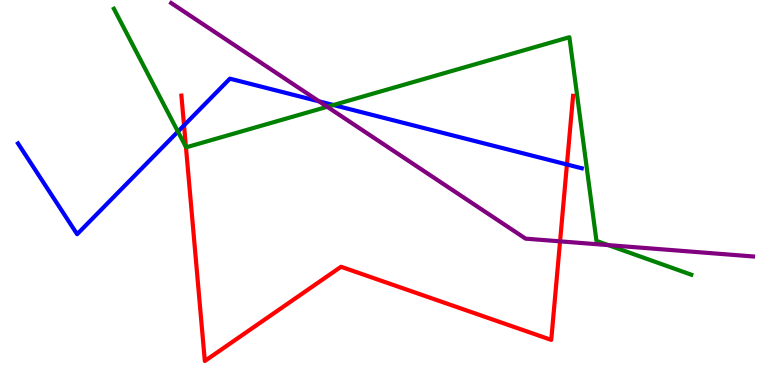[{'lines': ['blue', 'red'], 'intersections': [{'x': 2.37, 'y': 6.74}, {'x': 7.32, 'y': 5.73}]}, {'lines': ['green', 'red'], 'intersections': [{'x': 2.4, 'y': 6.18}]}, {'lines': ['purple', 'red'], 'intersections': [{'x': 7.23, 'y': 3.73}]}, {'lines': ['blue', 'green'], 'intersections': [{'x': 2.3, 'y': 6.58}, {'x': 4.3, 'y': 7.27}]}, {'lines': ['blue', 'purple'], 'intersections': [{'x': 4.12, 'y': 7.37}]}, {'lines': ['green', 'purple'], 'intersections': [{'x': 4.22, 'y': 7.23}, {'x': 7.85, 'y': 3.63}]}]